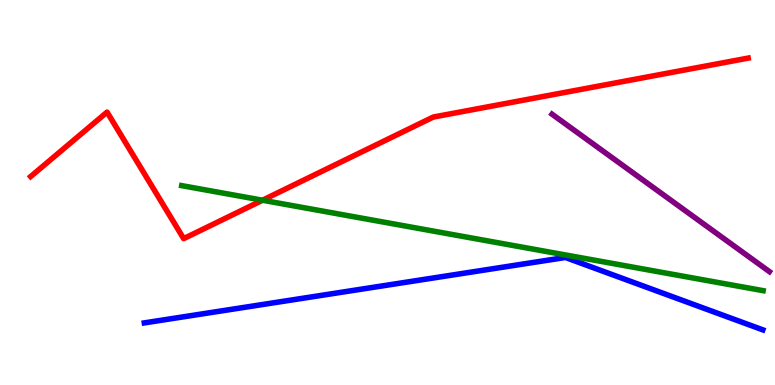[{'lines': ['blue', 'red'], 'intersections': []}, {'lines': ['green', 'red'], 'intersections': [{'x': 3.39, 'y': 4.8}]}, {'lines': ['purple', 'red'], 'intersections': []}, {'lines': ['blue', 'green'], 'intersections': []}, {'lines': ['blue', 'purple'], 'intersections': []}, {'lines': ['green', 'purple'], 'intersections': []}]